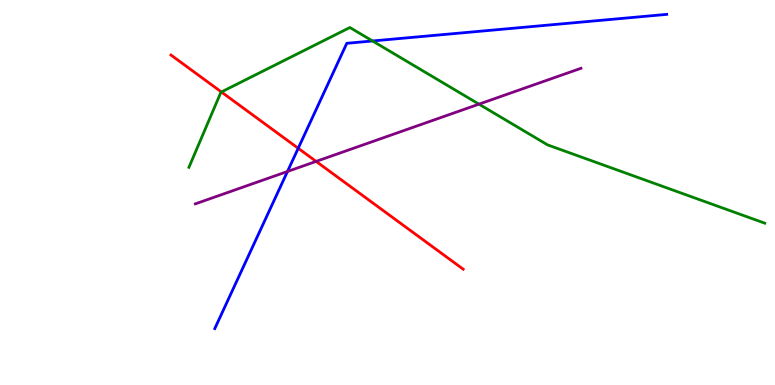[{'lines': ['blue', 'red'], 'intersections': [{'x': 3.85, 'y': 6.15}]}, {'lines': ['green', 'red'], 'intersections': [{'x': 2.86, 'y': 7.61}]}, {'lines': ['purple', 'red'], 'intersections': [{'x': 4.08, 'y': 5.81}]}, {'lines': ['blue', 'green'], 'intersections': [{'x': 4.81, 'y': 8.94}]}, {'lines': ['blue', 'purple'], 'intersections': [{'x': 3.71, 'y': 5.55}]}, {'lines': ['green', 'purple'], 'intersections': [{'x': 6.18, 'y': 7.29}]}]